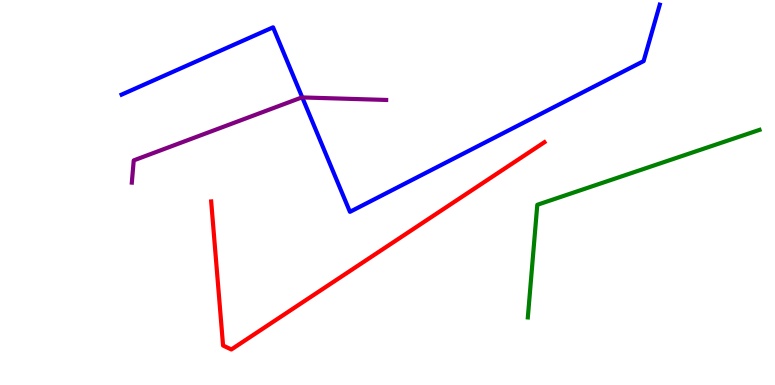[{'lines': ['blue', 'red'], 'intersections': []}, {'lines': ['green', 'red'], 'intersections': []}, {'lines': ['purple', 'red'], 'intersections': []}, {'lines': ['blue', 'green'], 'intersections': []}, {'lines': ['blue', 'purple'], 'intersections': [{'x': 3.9, 'y': 7.47}]}, {'lines': ['green', 'purple'], 'intersections': []}]